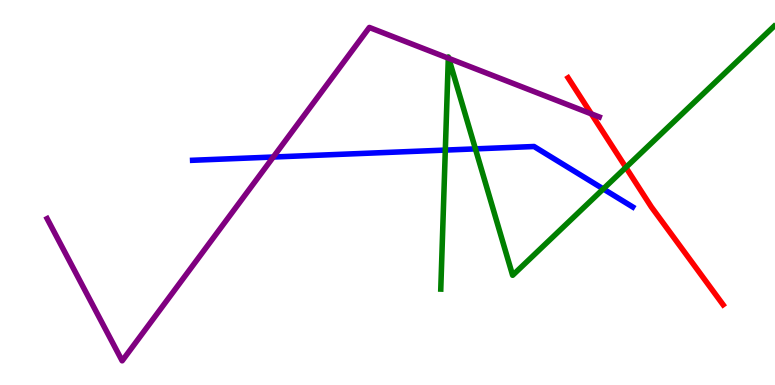[{'lines': ['blue', 'red'], 'intersections': []}, {'lines': ['green', 'red'], 'intersections': [{'x': 8.08, 'y': 5.65}]}, {'lines': ['purple', 'red'], 'intersections': [{'x': 7.63, 'y': 7.04}]}, {'lines': ['blue', 'green'], 'intersections': [{'x': 5.75, 'y': 6.1}, {'x': 6.13, 'y': 6.13}, {'x': 7.78, 'y': 5.09}]}, {'lines': ['blue', 'purple'], 'intersections': [{'x': 3.53, 'y': 5.92}]}, {'lines': ['green', 'purple'], 'intersections': [{'x': 5.78, 'y': 8.49}, {'x': 5.79, 'y': 8.48}]}]